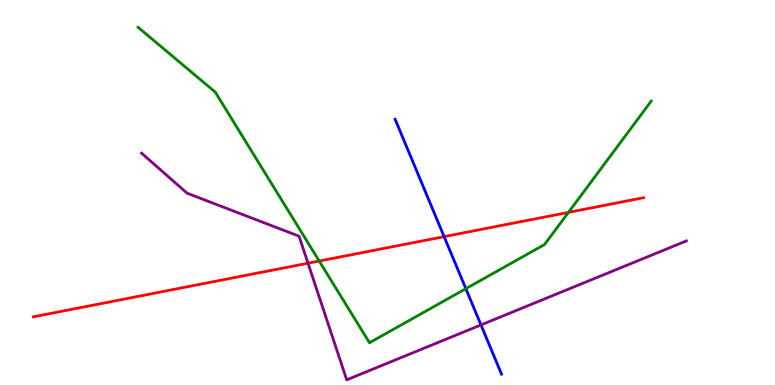[{'lines': ['blue', 'red'], 'intersections': [{'x': 5.73, 'y': 3.85}]}, {'lines': ['green', 'red'], 'intersections': [{'x': 4.12, 'y': 3.22}, {'x': 7.33, 'y': 4.48}]}, {'lines': ['purple', 'red'], 'intersections': [{'x': 3.97, 'y': 3.16}]}, {'lines': ['blue', 'green'], 'intersections': [{'x': 6.01, 'y': 2.5}]}, {'lines': ['blue', 'purple'], 'intersections': [{'x': 6.21, 'y': 1.56}]}, {'lines': ['green', 'purple'], 'intersections': []}]